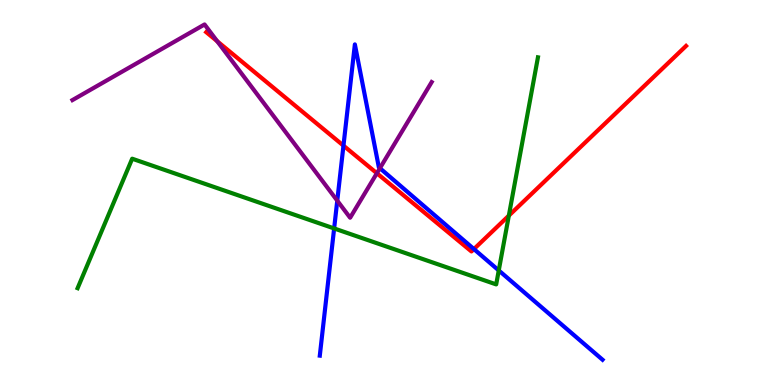[{'lines': ['blue', 'red'], 'intersections': [{'x': 4.43, 'y': 6.22}, {'x': 6.12, 'y': 3.53}]}, {'lines': ['green', 'red'], 'intersections': [{'x': 6.57, 'y': 4.4}]}, {'lines': ['purple', 'red'], 'intersections': [{'x': 2.8, 'y': 8.93}, {'x': 4.86, 'y': 5.5}]}, {'lines': ['blue', 'green'], 'intersections': [{'x': 4.31, 'y': 4.07}, {'x': 6.44, 'y': 2.98}]}, {'lines': ['blue', 'purple'], 'intersections': [{'x': 4.35, 'y': 4.79}, {'x': 4.9, 'y': 5.63}]}, {'lines': ['green', 'purple'], 'intersections': []}]